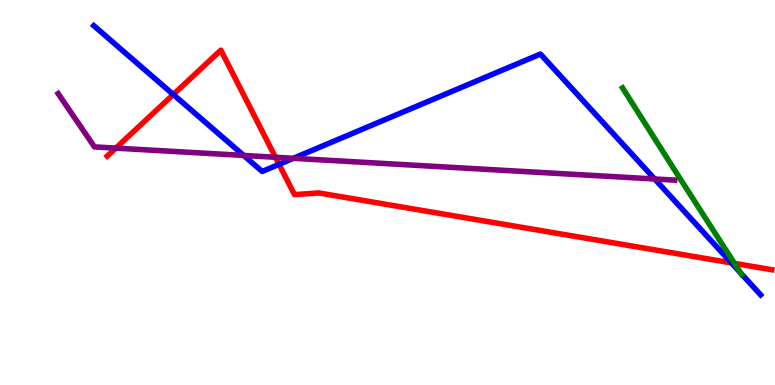[{'lines': ['blue', 'red'], 'intersections': [{'x': 2.24, 'y': 7.55}, {'x': 3.6, 'y': 5.73}, {'x': 9.44, 'y': 3.17}]}, {'lines': ['green', 'red'], 'intersections': [{'x': 9.48, 'y': 3.16}]}, {'lines': ['purple', 'red'], 'intersections': [{'x': 1.49, 'y': 6.15}, {'x': 3.55, 'y': 5.92}]}, {'lines': ['blue', 'green'], 'intersections': [{'x': 9.56, 'y': 2.91}]}, {'lines': ['blue', 'purple'], 'intersections': [{'x': 3.14, 'y': 5.96}, {'x': 3.79, 'y': 5.89}, {'x': 8.45, 'y': 5.35}]}, {'lines': ['green', 'purple'], 'intersections': []}]